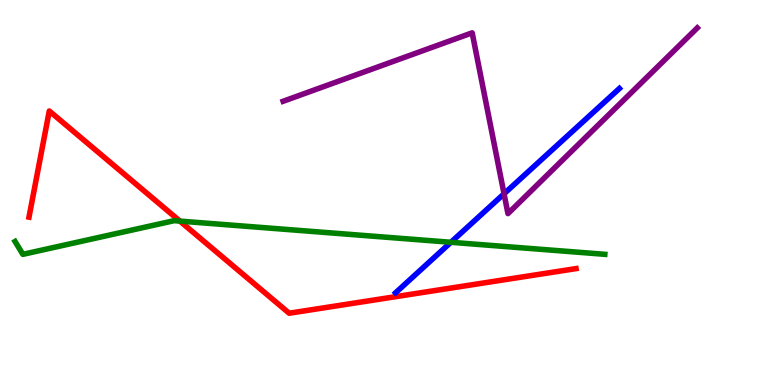[{'lines': ['blue', 'red'], 'intersections': []}, {'lines': ['green', 'red'], 'intersections': [{'x': 2.32, 'y': 4.26}]}, {'lines': ['purple', 'red'], 'intersections': []}, {'lines': ['blue', 'green'], 'intersections': [{'x': 5.82, 'y': 3.71}]}, {'lines': ['blue', 'purple'], 'intersections': [{'x': 6.5, 'y': 4.97}]}, {'lines': ['green', 'purple'], 'intersections': []}]